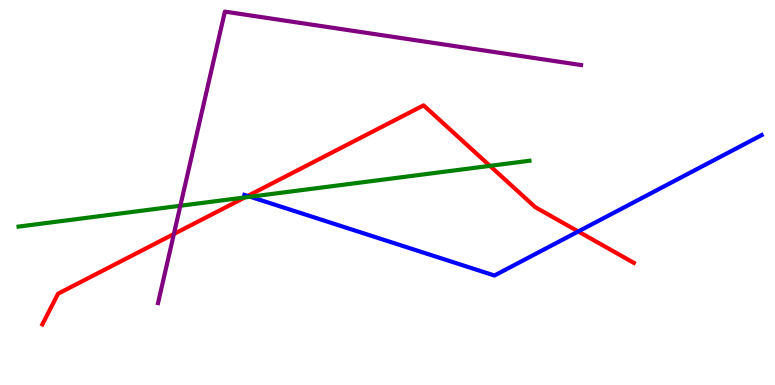[{'lines': ['blue', 'red'], 'intersections': [{'x': 3.2, 'y': 4.91}, {'x': 7.46, 'y': 3.99}]}, {'lines': ['green', 'red'], 'intersections': [{'x': 3.16, 'y': 4.87}, {'x': 6.32, 'y': 5.69}]}, {'lines': ['purple', 'red'], 'intersections': [{'x': 2.24, 'y': 3.92}]}, {'lines': ['blue', 'green'], 'intersections': [{'x': 3.23, 'y': 4.89}]}, {'lines': ['blue', 'purple'], 'intersections': []}, {'lines': ['green', 'purple'], 'intersections': [{'x': 2.33, 'y': 4.66}]}]